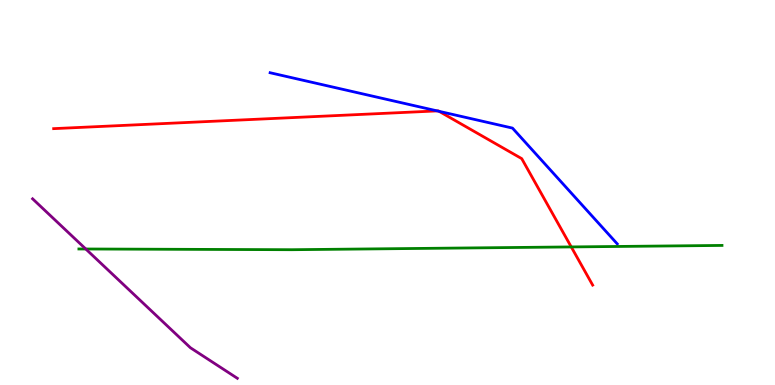[{'lines': ['blue', 'red'], 'intersections': [{'x': 5.64, 'y': 7.12}, {'x': 5.67, 'y': 7.11}]}, {'lines': ['green', 'red'], 'intersections': [{'x': 7.37, 'y': 3.59}]}, {'lines': ['purple', 'red'], 'intersections': []}, {'lines': ['blue', 'green'], 'intersections': []}, {'lines': ['blue', 'purple'], 'intersections': []}, {'lines': ['green', 'purple'], 'intersections': [{'x': 1.11, 'y': 3.53}]}]